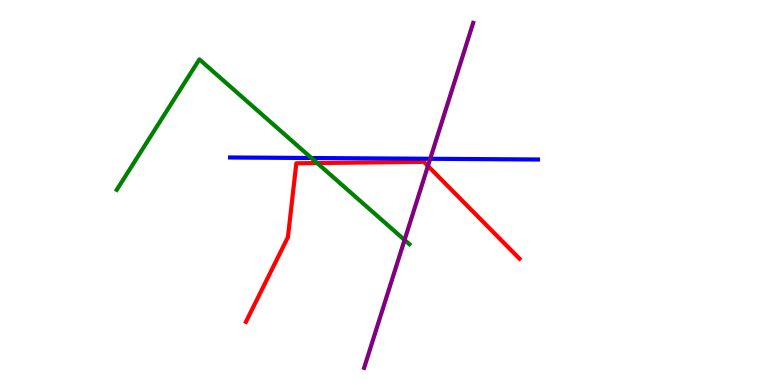[{'lines': ['blue', 'red'], 'intersections': []}, {'lines': ['green', 'red'], 'intersections': [{'x': 4.09, 'y': 5.76}]}, {'lines': ['purple', 'red'], 'intersections': [{'x': 5.52, 'y': 5.69}]}, {'lines': ['blue', 'green'], 'intersections': [{'x': 4.02, 'y': 5.9}]}, {'lines': ['blue', 'purple'], 'intersections': [{'x': 5.55, 'y': 5.88}]}, {'lines': ['green', 'purple'], 'intersections': [{'x': 5.22, 'y': 3.77}]}]